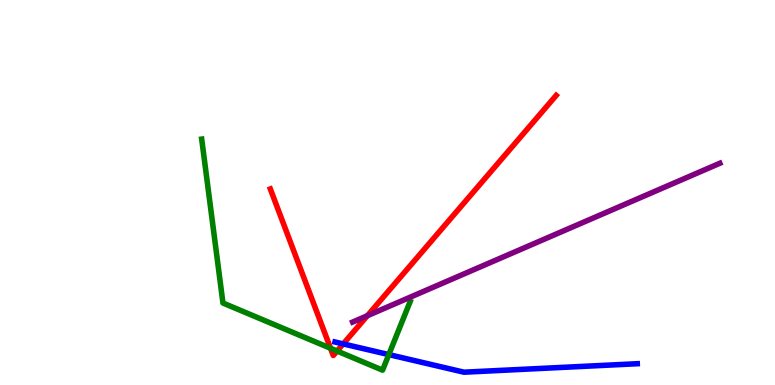[{'lines': ['blue', 'red'], 'intersections': [{'x': 4.43, 'y': 1.07}]}, {'lines': ['green', 'red'], 'intersections': [{'x': 4.26, 'y': 0.954}, {'x': 4.35, 'y': 0.882}]}, {'lines': ['purple', 'red'], 'intersections': [{'x': 4.74, 'y': 1.8}]}, {'lines': ['blue', 'green'], 'intersections': [{'x': 5.02, 'y': 0.79}]}, {'lines': ['blue', 'purple'], 'intersections': []}, {'lines': ['green', 'purple'], 'intersections': []}]